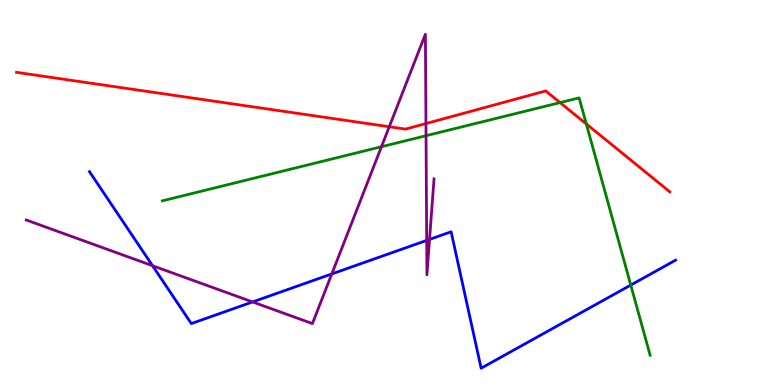[{'lines': ['blue', 'red'], 'intersections': []}, {'lines': ['green', 'red'], 'intersections': [{'x': 7.23, 'y': 7.33}, {'x': 7.57, 'y': 6.78}]}, {'lines': ['purple', 'red'], 'intersections': [{'x': 5.02, 'y': 6.71}, {'x': 5.5, 'y': 6.79}]}, {'lines': ['blue', 'green'], 'intersections': [{'x': 8.14, 'y': 2.6}]}, {'lines': ['blue', 'purple'], 'intersections': [{'x': 1.97, 'y': 3.1}, {'x': 3.26, 'y': 2.16}, {'x': 4.28, 'y': 2.88}, {'x': 5.51, 'y': 3.76}, {'x': 5.54, 'y': 3.78}]}, {'lines': ['green', 'purple'], 'intersections': [{'x': 4.92, 'y': 6.19}, {'x': 5.5, 'y': 6.47}]}]